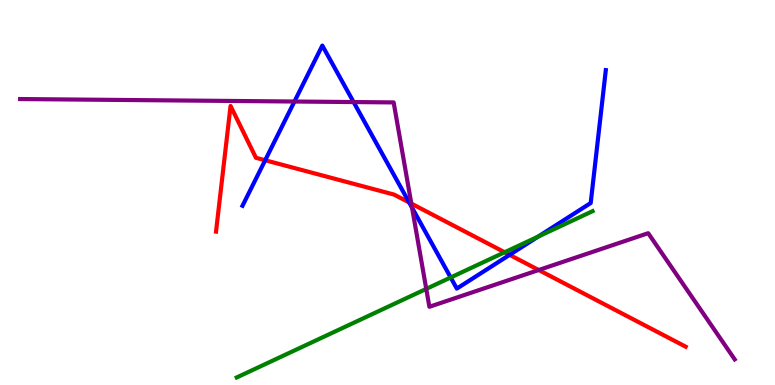[{'lines': ['blue', 'red'], 'intersections': [{'x': 3.42, 'y': 5.84}, {'x': 5.28, 'y': 4.74}, {'x': 6.58, 'y': 3.38}]}, {'lines': ['green', 'red'], 'intersections': [{'x': 6.51, 'y': 3.45}]}, {'lines': ['purple', 'red'], 'intersections': [{'x': 5.31, 'y': 4.71}, {'x': 6.95, 'y': 2.99}]}, {'lines': ['blue', 'green'], 'intersections': [{'x': 5.82, 'y': 2.79}, {'x': 6.94, 'y': 3.85}]}, {'lines': ['blue', 'purple'], 'intersections': [{'x': 3.8, 'y': 7.36}, {'x': 4.56, 'y': 7.35}, {'x': 5.32, 'y': 4.6}]}, {'lines': ['green', 'purple'], 'intersections': [{'x': 5.5, 'y': 2.5}]}]